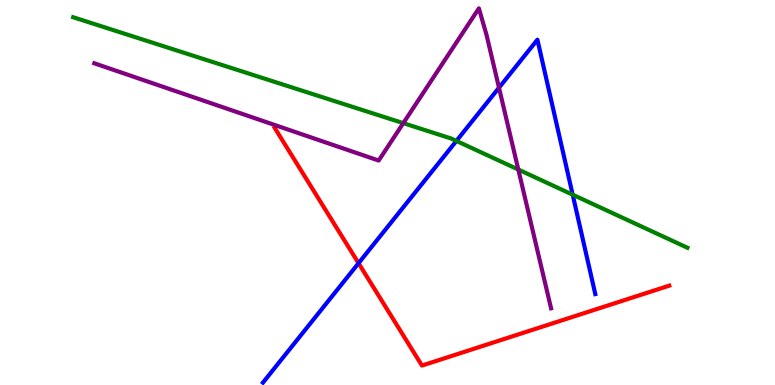[{'lines': ['blue', 'red'], 'intersections': [{'x': 4.63, 'y': 3.16}]}, {'lines': ['green', 'red'], 'intersections': []}, {'lines': ['purple', 'red'], 'intersections': []}, {'lines': ['blue', 'green'], 'intersections': [{'x': 5.89, 'y': 6.34}, {'x': 7.39, 'y': 4.94}]}, {'lines': ['blue', 'purple'], 'intersections': [{'x': 6.44, 'y': 7.72}]}, {'lines': ['green', 'purple'], 'intersections': [{'x': 5.2, 'y': 6.8}, {'x': 6.69, 'y': 5.6}]}]